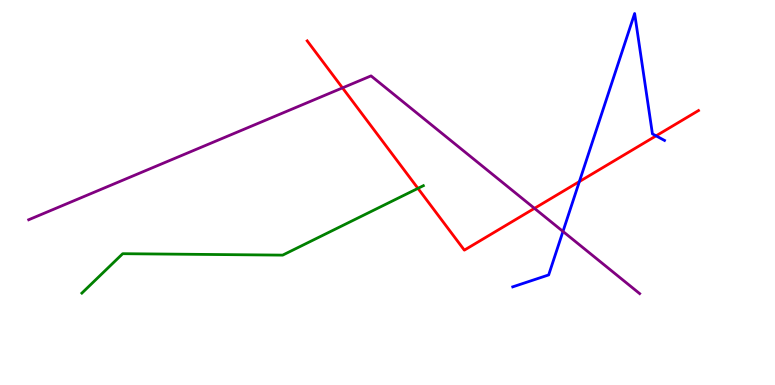[{'lines': ['blue', 'red'], 'intersections': [{'x': 7.48, 'y': 5.28}, {'x': 8.47, 'y': 6.47}]}, {'lines': ['green', 'red'], 'intersections': [{'x': 5.39, 'y': 5.11}]}, {'lines': ['purple', 'red'], 'intersections': [{'x': 4.42, 'y': 7.72}, {'x': 6.9, 'y': 4.59}]}, {'lines': ['blue', 'green'], 'intersections': []}, {'lines': ['blue', 'purple'], 'intersections': [{'x': 7.26, 'y': 3.99}]}, {'lines': ['green', 'purple'], 'intersections': []}]